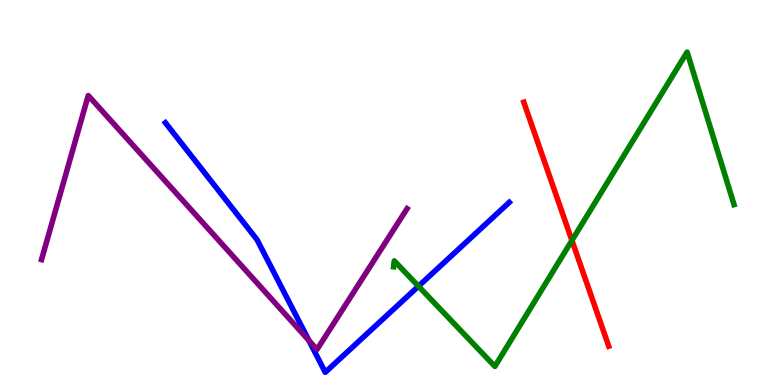[{'lines': ['blue', 'red'], 'intersections': []}, {'lines': ['green', 'red'], 'intersections': [{'x': 7.38, 'y': 3.75}]}, {'lines': ['purple', 'red'], 'intersections': []}, {'lines': ['blue', 'green'], 'intersections': [{'x': 5.4, 'y': 2.57}]}, {'lines': ['blue', 'purple'], 'intersections': [{'x': 3.99, 'y': 1.16}]}, {'lines': ['green', 'purple'], 'intersections': []}]